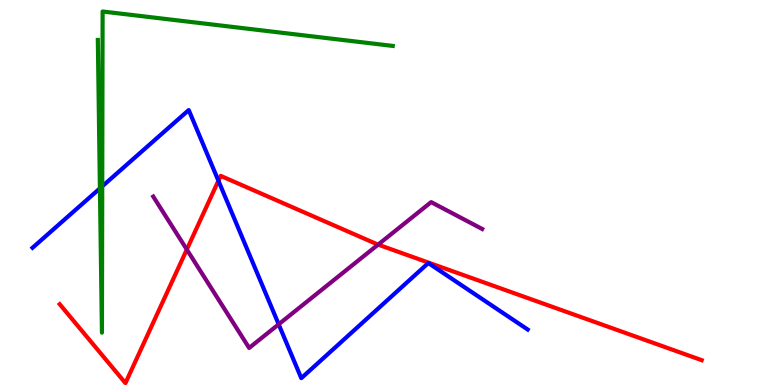[{'lines': ['blue', 'red'], 'intersections': [{'x': 2.82, 'y': 5.31}]}, {'lines': ['green', 'red'], 'intersections': []}, {'lines': ['purple', 'red'], 'intersections': [{'x': 2.41, 'y': 3.52}, {'x': 4.88, 'y': 3.65}]}, {'lines': ['blue', 'green'], 'intersections': [{'x': 1.29, 'y': 5.11}, {'x': 1.32, 'y': 5.16}]}, {'lines': ['blue', 'purple'], 'intersections': [{'x': 3.6, 'y': 1.58}]}, {'lines': ['green', 'purple'], 'intersections': []}]